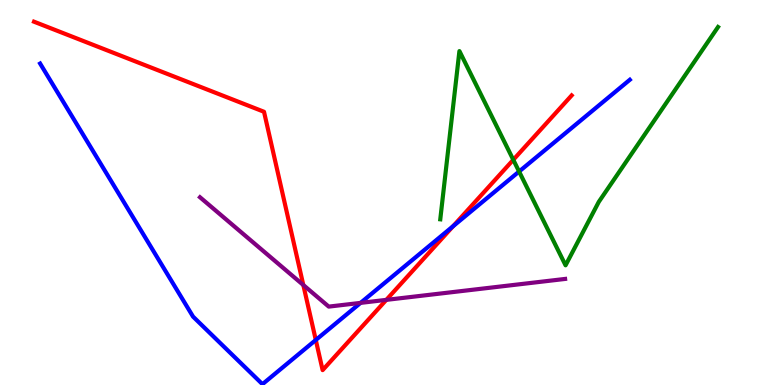[{'lines': ['blue', 'red'], 'intersections': [{'x': 4.07, 'y': 1.17}, {'x': 5.85, 'y': 4.12}]}, {'lines': ['green', 'red'], 'intersections': [{'x': 6.62, 'y': 5.85}]}, {'lines': ['purple', 'red'], 'intersections': [{'x': 3.91, 'y': 2.6}, {'x': 4.98, 'y': 2.21}]}, {'lines': ['blue', 'green'], 'intersections': [{'x': 6.7, 'y': 5.54}]}, {'lines': ['blue', 'purple'], 'intersections': [{'x': 4.65, 'y': 2.13}]}, {'lines': ['green', 'purple'], 'intersections': []}]